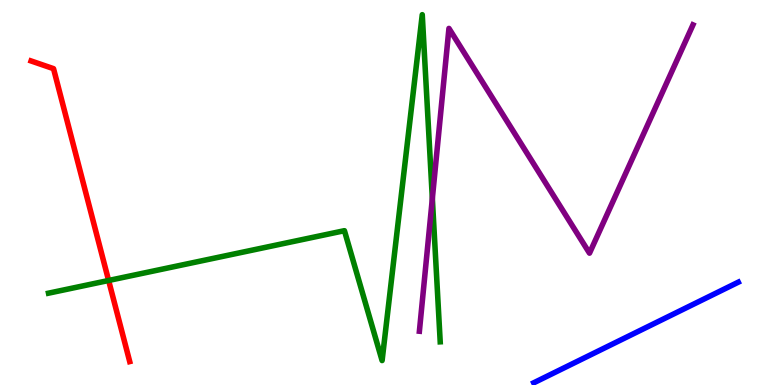[{'lines': ['blue', 'red'], 'intersections': []}, {'lines': ['green', 'red'], 'intersections': [{'x': 1.4, 'y': 2.71}]}, {'lines': ['purple', 'red'], 'intersections': []}, {'lines': ['blue', 'green'], 'intersections': []}, {'lines': ['blue', 'purple'], 'intersections': []}, {'lines': ['green', 'purple'], 'intersections': [{'x': 5.58, 'y': 4.84}]}]